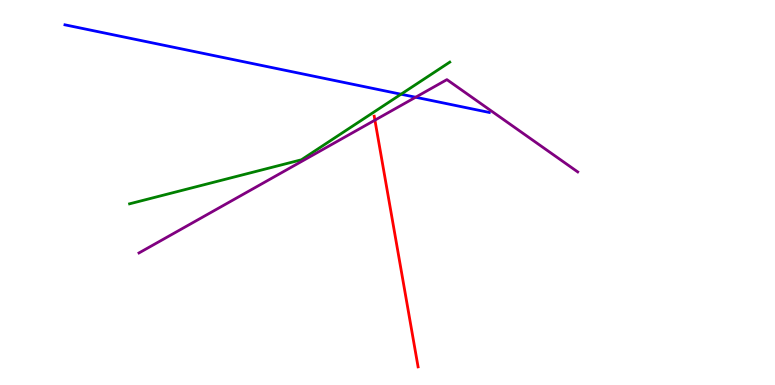[{'lines': ['blue', 'red'], 'intersections': []}, {'lines': ['green', 'red'], 'intersections': []}, {'lines': ['purple', 'red'], 'intersections': [{'x': 4.84, 'y': 6.88}]}, {'lines': ['blue', 'green'], 'intersections': [{'x': 5.17, 'y': 7.55}]}, {'lines': ['blue', 'purple'], 'intersections': [{'x': 5.36, 'y': 7.47}]}, {'lines': ['green', 'purple'], 'intersections': []}]